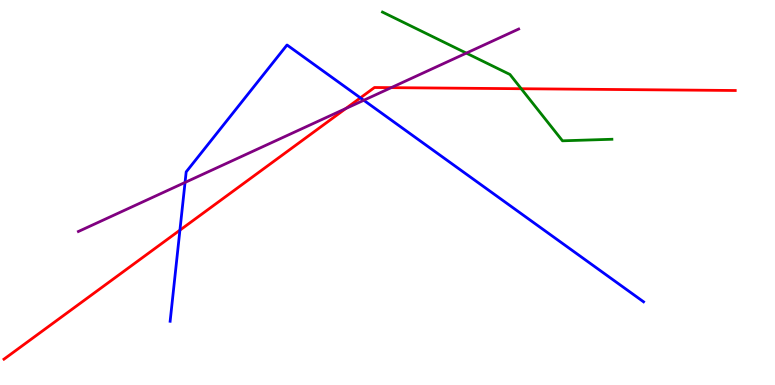[{'lines': ['blue', 'red'], 'intersections': [{'x': 2.32, 'y': 4.02}, {'x': 4.65, 'y': 7.46}]}, {'lines': ['green', 'red'], 'intersections': [{'x': 6.73, 'y': 7.7}]}, {'lines': ['purple', 'red'], 'intersections': [{'x': 4.46, 'y': 7.18}, {'x': 5.05, 'y': 7.72}]}, {'lines': ['blue', 'green'], 'intersections': []}, {'lines': ['blue', 'purple'], 'intersections': [{'x': 2.39, 'y': 5.26}, {'x': 4.69, 'y': 7.4}]}, {'lines': ['green', 'purple'], 'intersections': [{'x': 6.02, 'y': 8.62}]}]